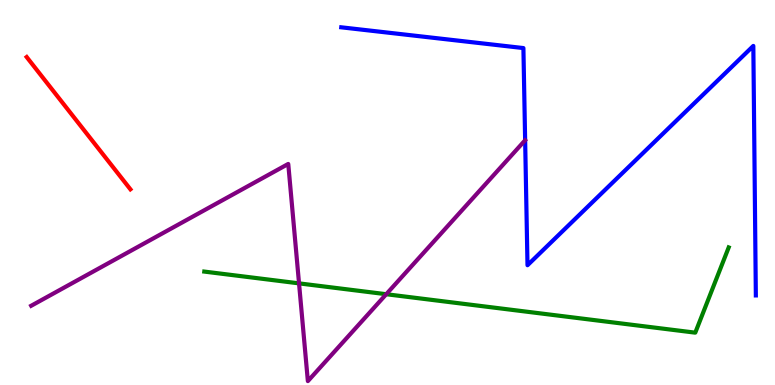[{'lines': ['blue', 'red'], 'intersections': []}, {'lines': ['green', 'red'], 'intersections': []}, {'lines': ['purple', 'red'], 'intersections': []}, {'lines': ['blue', 'green'], 'intersections': []}, {'lines': ['blue', 'purple'], 'intersections': []}, {'lines': ['green', 'purple'], 'intersections': [{'x': 3.86, 'y': 2.64}, {'x': 4.98, 'y': 2.36}]}]